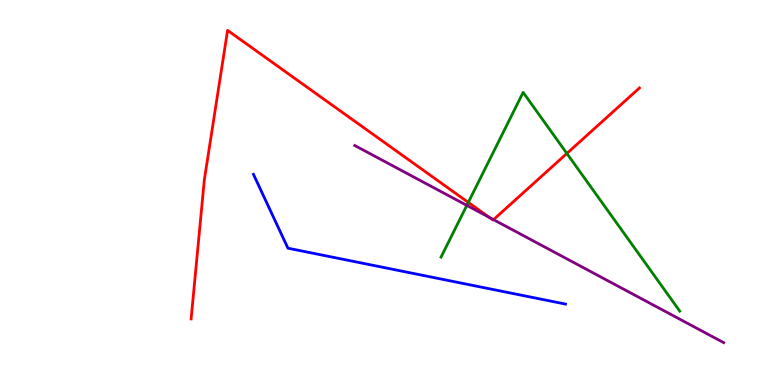[{'lines': ['blue', 'red'], 'intersections': []}, {'lines': ['green', 'red'], 'intersections': [{'x': 6.04, 'y': 4.74}, {'x': 7.31, 'y': 6.01}]}, {'lines': ['purple', 'red'], 'intersections': [{'x': 6.31, 'y': 4.36}, {'x': 6.37, 'y': 4.3}]}, {'lines': ['blue', 'green'], 'intersections': []}, {'lines': ['blue', 'purple'], 'intersections': []}, {'lines': ['green', 'purple'], 'intersections': [{'x': 6.02, 'y': 4.67}]}]